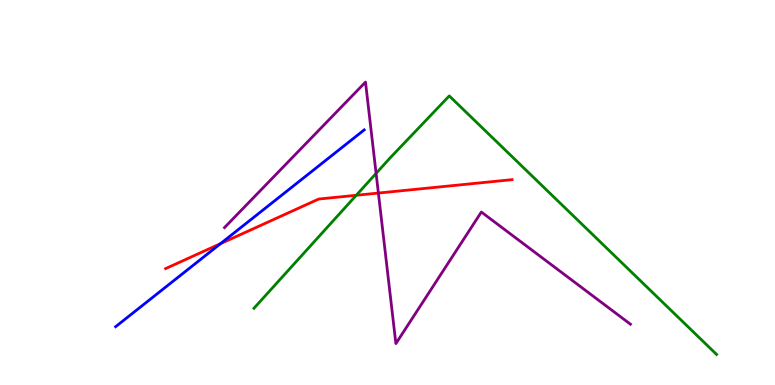[{'lines': ['blue', 'red'], 'intersections': [{'x': 2.85, 'y': 3.67}]}, {'lines': ['green', 'red'], 'intersections': [{'x': 4.6, 'y': 4.93}]}, {'lines': ['purple', 'red'], 'intersections': [{'x': 4.88, 'y': 4.99}]}, {'lines': ['blue', 'green'], 'intersections': []}, {'lines': ['blue', 'purple'], 'intersections': []}, {'lines': ['green', 'purple'], 'intersections': [{'x': 4.85, 'y': 5.5}]}]